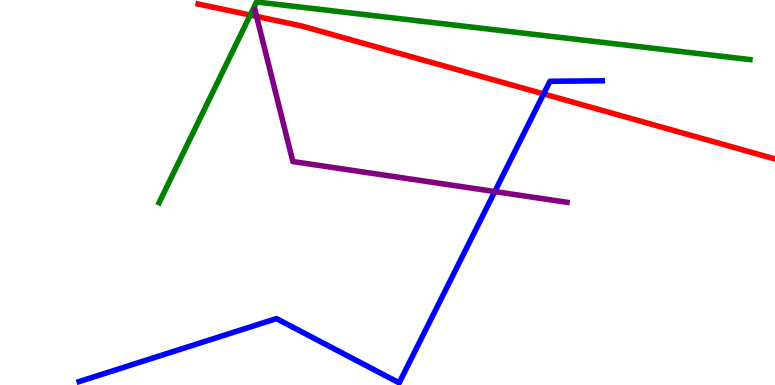[{'lines': ['blue', 'red'], 'intersections': [{'x': 7.01, 'y': 7.56}]}, {'lines': ['green', 'red'], 'intersections': [{'x': 3.23, 'y': 9.61}]}, {'lines': ['purple', 'red'], 'intersections': [{'x': 3.31, 'y': 9.57}]}, {'lines': ['blue', 'green'], 'intersections': []}, {'lines': ['blue', 'purple'], 'intersections': [{'x': 6.38, 'y': 5.02}]}, {'lines': ['green', 'purple'], 'intersections': []}]